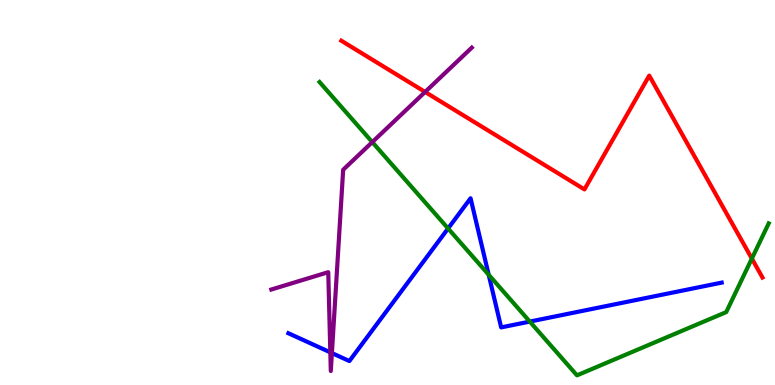[{'lines': ['blue', 'red'], 'intersections': []}, {'lines': ['green', 'red'], 'intersections': [{'x': 9.7, 'y': 3.28}]}, {'lines': ['purple', 'red'], 'intersections': [{'x': 5.49, 'y': 7.61}]}, {'lines': ['blue', 'green'], 'intersections': [{'x': 5.78, 'y': 4.07}, {'x': 6.31, 'y': 2.86}, {'x': 6.84, 'y': 1.65}]}, {'lines': ['blue', 'purple'], 'intersections': [{'x': 4.26, 'y': 0.848}, {'x': 4.28, 'y': 0.829}]}, {'lines': ['green', 'purple'], 'intersections': [{'x': 4.8, 'y': 6.31}]}]